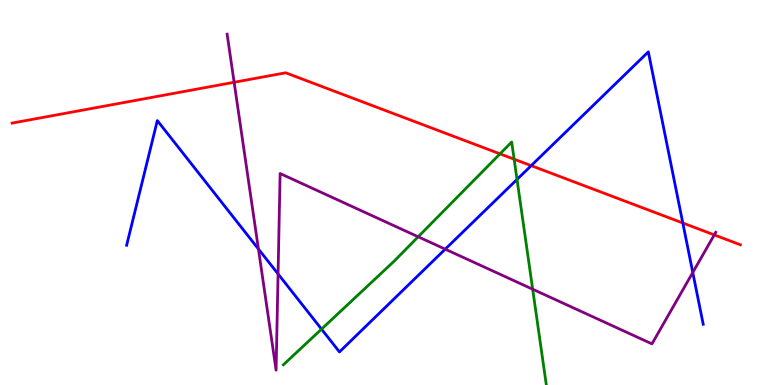[{'lines': ['blue', 'red'], 'intersections': [{'x': 6.85, 'y': 5.7}, {'x': 8.81, 'y': 4.21}]}, {'lines': ['green', 'red'], 'intersections': [{'x': 6.45, 'y': 6.0}, {'x': 6.63, 'y': 5.86}]}, {'lines': ['purple', 'red'], 'intersections': [{'x': 3.02, 'y': 7.86}, {'x': 9.22, 'y': 3.9}]}, {'lines': ['blue', 'green'], 'intersections': [{'x': 4.15, 'y': 1.45}, {'x': 6.67, 'y': 5.34}]}, {'lines': ['blue', 'purple'], 'intersections': [{'x': 3.33, 'y': 3.53}, {'x': 3.59, 'y': 2.88}, {'x': 5.74, 'y': 3.53}, {'x': 8.94, 'y': 2.92}]}, {'lines': ['green', 'purple'], 'intersections': [{'x': 5.4, 'y': 3.85}, {'x': 6.87, 'y': 2.49}]}]